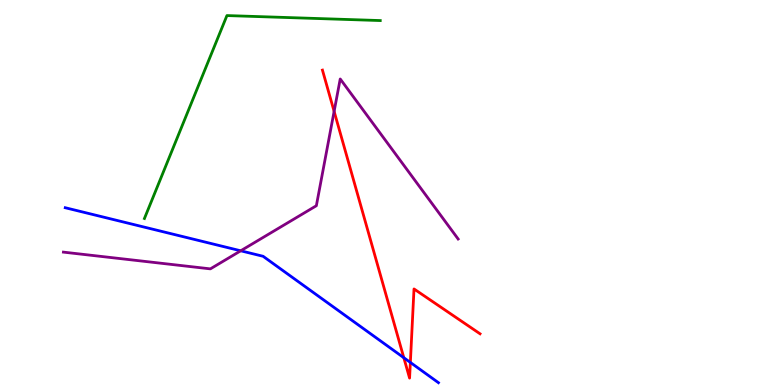[{'lines': ['blue', 'red'], 'intersections': [{'x': 5.21, 'y': 0.708}, {'x': 5.3, 'y': 0.586}]}, {'lines': ['green', 'red'], 'intersections': []}, {'lines': ['purple', 'red'], 'intersections': [{'x': 4.31, 'y': 7.11}]}, {'lines': ['blue', 'green'], 'intersections': []}, {'lines': ['blue', 'purple'], 'intersections': [{'x': 3.11, 'y': 3.49}]}, {'lines': ['green', 'purple'], 'intersections': []}]